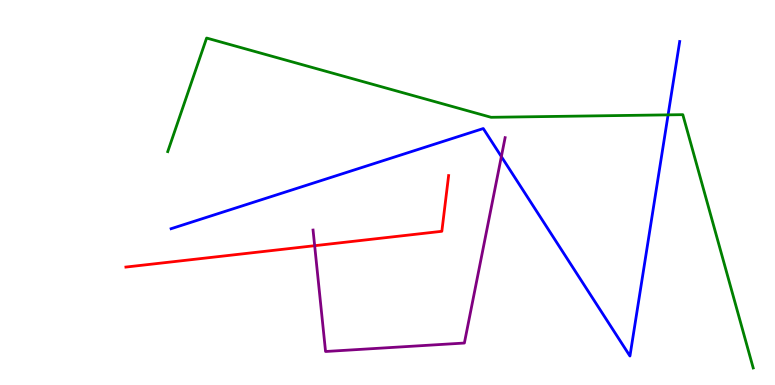[{'lines': ['blue', 'red'], 'intersections': []}, {'lines': ['green', 'red'], 'intersections': []}, {'lines': ['purple', 'red'], 'intersections': [{'x': 4.06, 'y': 3.62}]}, {'lines': ['blue', 'green'], 'intersections': [{'x': 8.62, 'y': 7.02}]}, {'lines': ['blue', 'purple'], 'intersections': [{'x': 6.47, 'y': 5.93}]}, {'lines': ['green', 'purple'], 'intersections': []}]